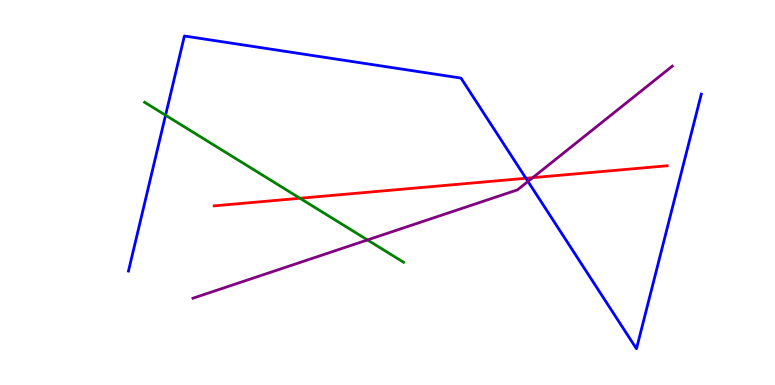[{'lines': ['blue', 'red'], 'intersections': [{'x': 6.79, 'y': 5.37}]}, {'lines': ['green', 'red'], 'intersections': [{'x': 3.87, 'y': 4.85}]}, {'lines': ['purple', 'red'], 'intersections': [{'x': 6.87, 'y': 5.39}]}, {'lines': ['blue', 'green'], 'intersections': [{'x': 2.14, 'y': 7.01}]}, {'lines': ['blue', 'purple'], 'intersections': [{'x': 6.81, 'y': 5.29}]}, {'lines': ['green', 'purple'], 'intersections': [{'x': 4.74, 'y': 3.77}]}]